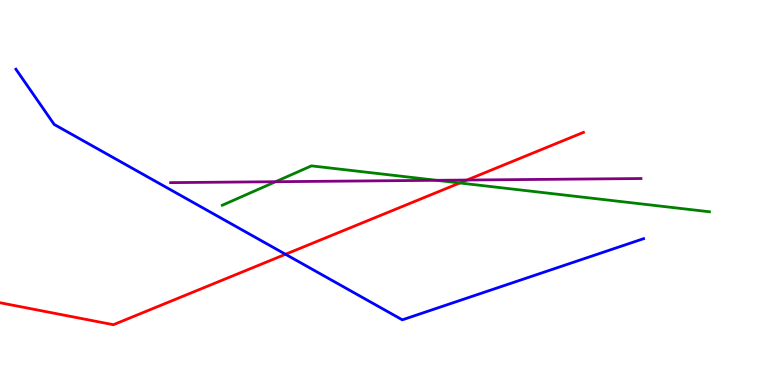[{'lines': ['blue', 'red'], 'intersections': [{'x': 3.68, 'y': 3.4}]}, {'lines': ['green', 'red'], 'intersections': [{'x': 5.93, 'y': 5.25}]}, {'lines': ['purple', 'red'], 'intersections': [{'x': 6.03, 'y': 5.32}]}, {'lines': ['blue', 'green'], 'intersections': []}, {'lines': ['blue', 'purple'], 'intersections': []}, {'lines': ['green', 'purple'], 'intersections': [{'x': 3.56, 'y': 5.28}, {'x': 5.63, 'y': 5.32}]}]